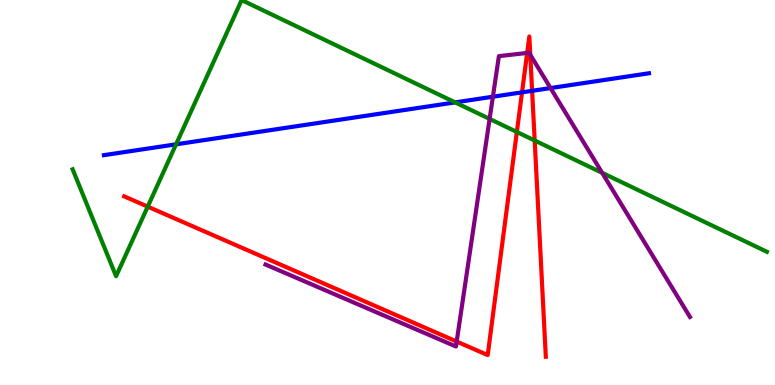[{'lines': ['blue', 'red'], 'intersections': [{'x': 6.74, 'y': 7.6}, {'x': 6.87, 'y': 7.64}]}, {'lines': ['green', 'red'], 'intersections': [{'x': 1.91, 'y': 4.63}, {'x': 6.67, 'y': 6.57}, {'x': 6.9, 'y': 6.35}]}, {'lines': ['purple', 'red'], 'intersections': [{'x': 5.89, 'y': 1.13}, {'x': 6.8, 'y': 8.63}, {'x': 6.84, 'y': 8.58}]}, {'lines': ['blue', 'green'], 'intersections': [{'x': 2.27, 'y': 6.25}, {'x': 5.87, 'y': 7.34}]}, {'lines': ['blue', 'purple'], 'intersections': [{'x': 6.36, 'y': 7.49}, {'x': 7.1, 'y': 7.71}]}, {'lines': ['green', 'purple'], 'intersections': [{'x': 6.32, 'y': 6.91}, {'x': 7.77, 'y': 5.51}]}]